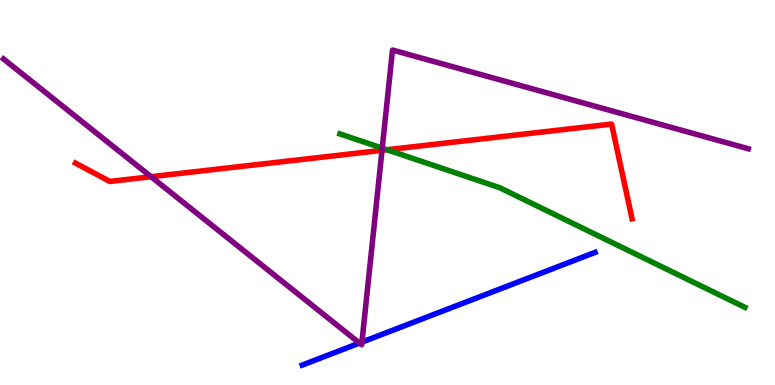[{'lines': ['blue', 'red'], 'intersections': []}, {'lines': ['green', 'red'], 'intersections': [{'x': 4.99, 'y': 6.11}]}, {'lines': ['purple', 'red'], 'intersections': [{'x': 1.95, 'y': 5.41}, {'x': 4.93, 'y': 6.1}]}, {'lines': ['blue', 'green'], 'intersections': []}, {'lines': ['blue', 'purple'], 'intersections': [{'x': 4.64, 'y': 1.09}, {'x': 4.67, 'y': 1.11}]}, {'lines': ['green', 'purple'], 'intersections': [{'x': 4.93, 'y': 6.15}]}]